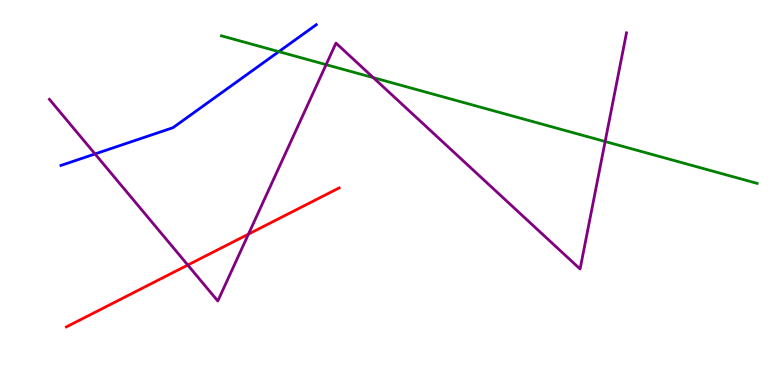[{'lines': ['blue', 'red'], 'intersections': []}, {'lines': ['green', 'red'], 'intersections': []}, {'lines': ['purple', 'red'], 'intersections': [{'x': 2.42, 'y': 3.12}, {'x': 3.21, 'y': 3.92}]}, {'lines': ['blue', 'green'], 'intersections': [{'x': 3.6, 'y': 8.66}]}, {'lines': ['blue', 'purple'], 'intersections': [{'x': 1.23, 'y': 6.0}]}, {'lines': ['green', 'purple'], 'intersections': [{'x': 4.21, 'y': 8.32}, {'x': 4.82, 'y': 7.98}, {'x': 7.81, 'y': 6.32}]}]